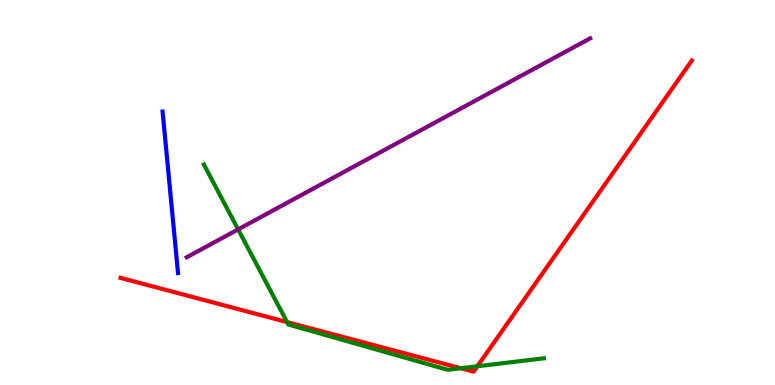[{'lines': ['blue', 'red'], 'intersections': []}, {'lines': ['green', 'red'], 'intersections': [{'x': 3.7, 'y': 1.63}, {'x': 5.95, 'y': 0.435}, {'x': 6.16, 'y': 0.487}]}, {'lines': ['purple', 'red'], 'intersections': []}, {'lines': ['blue', 'green'], 'intersections': []}, {'lines': ['blue', 'purple'], 'intersections': []}, {'lines': ['green', 'purple'], 'intersections': [{'x': 3.07, 'y': 4.04}]}]